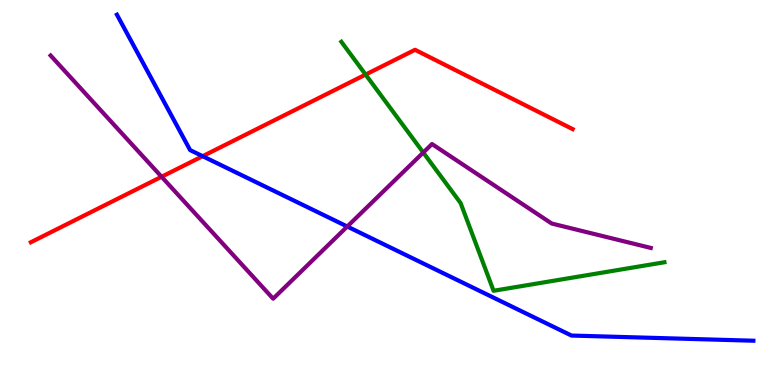[{'lines': ['blue', 'red'], 'intersections': [{'x': 2.61, 'y': 5.94}]}, {'lines': ['green', 'red'], 'intersections': [{'x': 4.72, 'y': 8.06}]}, {'lines': ['purple', 'red'], 'intersections': [{'x': 2.08, 'y': 5.41}]}, {'lines': ['blue', 'green'], 'intersections': []}, {'lines': ['blue', 'purple'], 'intersections': [{'x': 4.48, 'y': 4.12}]}, {'lines': ['green', 'purple'], 'intersections': [{'x': 5.46, 'y': 6.04}]}]